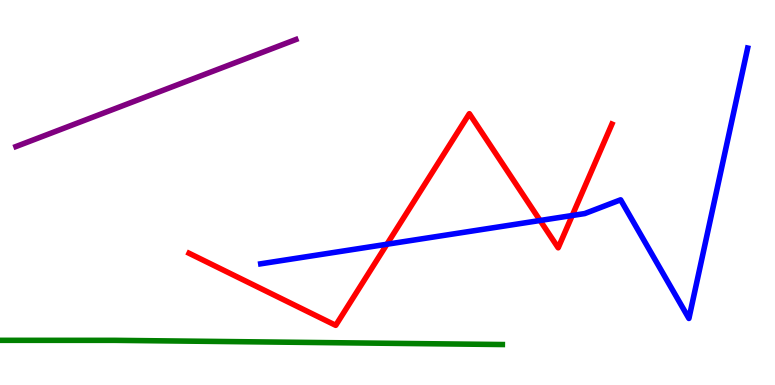[{'lines': ['blue', 'red'], 'intersections': [{'x': 4.99, 'y': 3.66}, {'x': 6.97, 'y': 4.27}, {'x': 7.38, 'y': 4.4}]}, {'lines': ['green', 'red'], 'intersections': []}, {'lines': ['purple', 'red'], 'intersections': []}, {'lines': ['blue', 'green'], 'intersections': []}, {'lines': ['blue', 'purple'], 'intersections': []}, {'lines': ['green', 'purple'], 'intersections': []}]